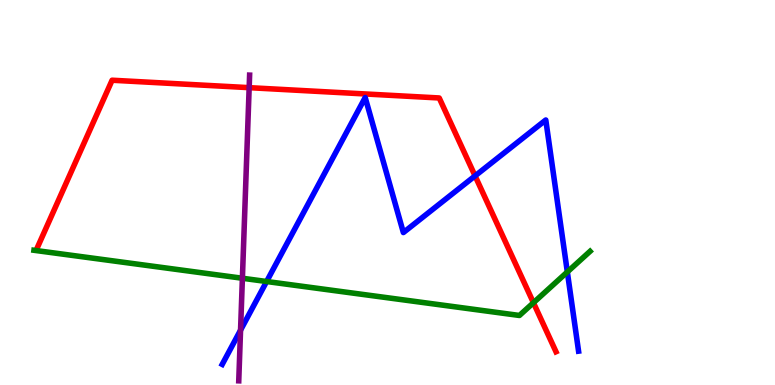[{'lines': ['blue', 'red'], 'intersections': [{'x': 6.13, 'y': 5.43}]}, {'lines': ['green', 'red'], 'intersections': [{'x': 6.88, 'y': 2.14}]}, {'lines': ['purple', 'red'], 'intersections': [{'x': 3.22, 'y': 7.72}]}, {'lines': ['blue', 'green'], 'intersections': [{'x': 3.44, 'y': 2.69}, {'x': 7.32, 'y': 2.94}]}, {'lines': ['blue', 'purple'], 'intersections': [{'x': 3.1, 'y': 1.42}]}, {'lines': ['green', 'purple'], 'intersections': [{'x': 3.13, 'y': 2.77}]}]